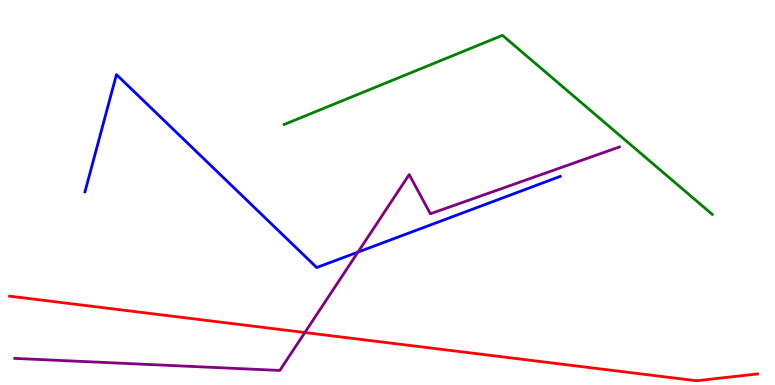[{'lines': ['blue', 'red'], 'intersections': []}, {'lines': ['green', 'red'], 'intersections': []}, {'lines': ['purple', 'red'], 'intersections': [{'x': 3.93, 'y': 1.36}]}, {'lines': ['blue', 'green'], 'intersections': []}, {'lines': ['blue', 'purple'], 'intersections': [{'x': 4.62, 'y': 3.45}]}, {'lines': ['green', 'purple'], 'intersections': []}]